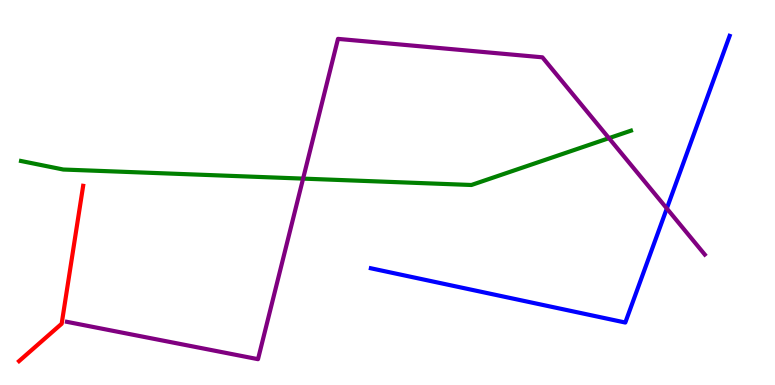[{'lines': ['blue', 'red'], 'intersections': []}, {'lines': ['green', 'red'], 'intersections': []}, {'lines': ['purple', 'red'], 'intersections': []}, {'lines': ['blue', 'green'], 'intersections': []}, {'lines': ['blue', 'purple'], 'intersections': [{'x': 8.6, 'y': 4.59}]}, {'lines': ['green', 'purple'], 'intersections': [{'x': 3.91, 'y': 5.36}, {'x': 7.86, 'y': 6.41}]}]